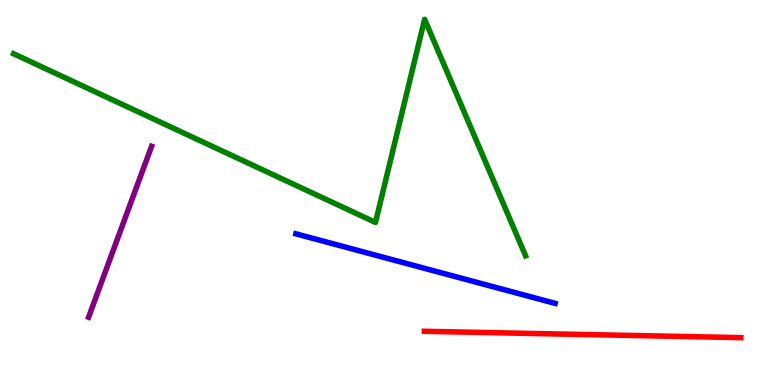[{'lines': ['blue', 'red'], 'intersections': []}, {'lines': ['green', 'red'], 'intersections': []}, {'lines': ['purple', 'red'], 'intersections': []}, {'lines': ['blue', 'green'], 'intersections': []}, {'lines': ['blue', 'purple'], 'intersections': []}, {'lines': ['green', 'purple'], 'intersections': []}]